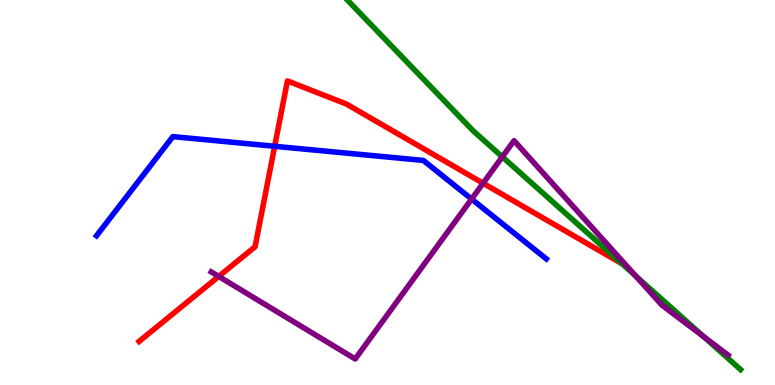[{'lines': ['blue', 'red'], 'intersections': [{'x': 3.54, 'y': 6.2}]}, {'lines': ['green', 'red'], 'intersections': []}, {'lines': ['purple', 'red'], 'intersections': [{'x': 2.82, 'y': 2.82}, {'x': 6.23, 'y': 5.24}]}, {'lines': ['blue', 'green'], 'intersections': []}, {'lines': ['blue', 'purple'], 'intersections': [{'x': 6.08, 'y': 4.83}]}, {'lines': ['green', 'purple'], 'intersections': [{'x': 6.48, 'y': 5.93}, {'x': 8.2, 'y': 2.83}, {'x': 9.08, 'y': 1.25}]}]